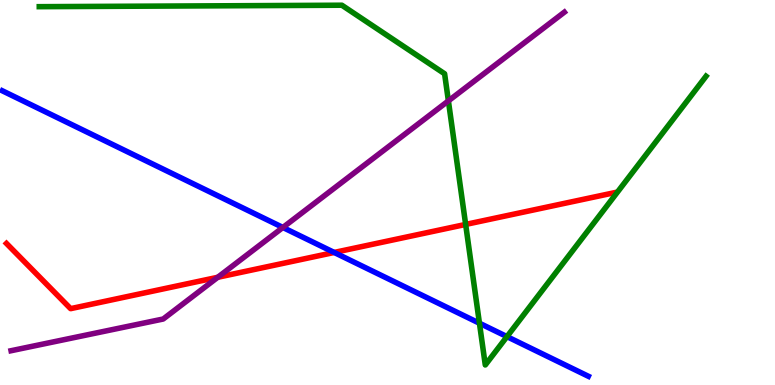[{'lines': ['blue', 'red'], 'intersections': [{'x': 4.31, 'y': 3.44}]}, {'lines': ['green', 'red'], 'intersections': [{'x': 6.01, 'y': 4.17}]}, {'lines': ['purple', 'red'], 'intersections': [{'x': 2.81, 'y': 2.8}]}, {'lines': ['blue', 'green'], 'intersections': [{'x': 6.19, 'y': 1.6}, {'x': 6.54, 'y': 1.26}]}, {'lines': ['blue', 'purple'], 'intersections': [{'x': 3.65, 'y': 4.09}]}, {'lines': ['green', 'purple'], 'intersections': [{'x': 5.79, 'y': 7.38}]}]